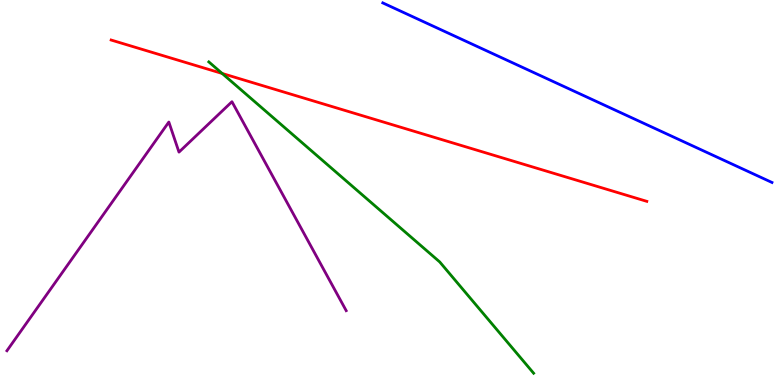[{'lines': ['blue', 'red'], 'intersections': []}, {'lines': ['green', 'red'], 'intersections': [{'x': 2.87, 'y': 8.09}]}, {'lines': ['purple', 'red'], 'intersections': []}, {'lines': ['blue', 'green'], 'intersections': []}, {'lines': ['blue', 'purple'], 'intersections': []}, {'lines': ['green', 'purple'], 'intersections': []}]